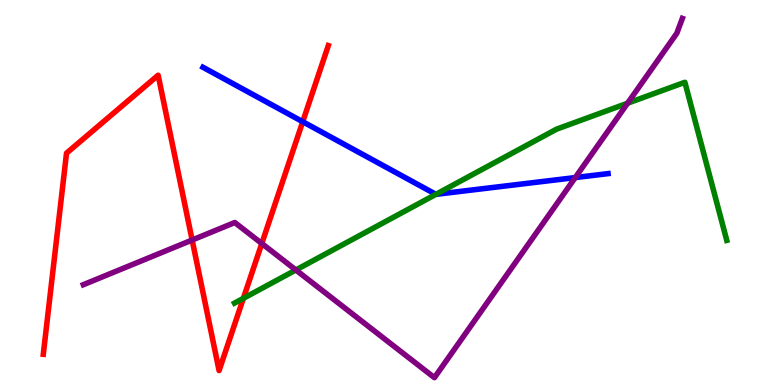[{'lines': ['blue', 'red'], 'intersections': [{'x': 3.91, 'y': 6.84}]}, {'lines': ['green', 'red'], 'intersections': [{'x': 3.14, 'y': 2.25}]}, {'lines': ['purple', 'red'], 'intersections': [{'x': 2.48, 'y': 3.77}, {'x': 3.38, 'y': 3.68}]}, {'lines': ['blue', 'green'], 'intersections': [{'x': 5.62, 'y': 4.95}]}, {'lines': ['blue', 'purple'], 'intersections': [{'x': 7.42, 'y': 5.39}]}, {'lines': ['green', 'purple'], 'intersections': [{'x': 3.82, 'y': 2.99}, {'x': 8.1, 'y': 7.32}]}]